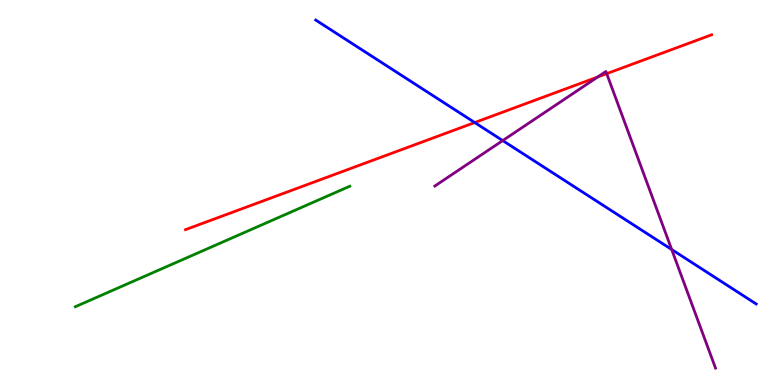[{'lines': ['blue', 'red'], 'intersections': [{'x': 6.13, 'y': 6.82}]}, {'lines': ['green', 'red'], 'intersections': []}, {'lines': ['purple', 'red'], 'intersections': [{'x': 7.71, 'y': 8.0}, {'x': 7.83, 'y': 8.09}]}, {'lines': ['blue', 'green'], 'intersections': []}, {'lines': ['blue', 'purple'], 'intersections': [{'x': 6.49, 'y': 6.35}, {'x': 8.67, 'y': 3.52}]}, {'lines': ['green', 'purple'], 'intersections': []}]